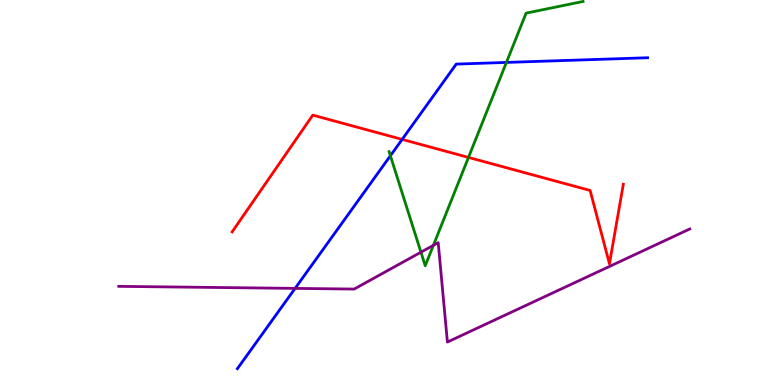[{'lines': ['blue', 'red'], 'intersections': [{'x': 5.19, 'y': 6.38}]}, {'lines': ['green', 'red'], 'intersections': [{'x': 6.04, 'y': 5.91}]}, {'lines': ['purple', 'red'], 'intersections': []}, {'lines': ['blue', 'green'], 'intersections': [{'x': 5.04, 'y': 5.95}, {'x': 6.53, 'y': 8.38}]}, {'lines': ['blue', 'purple'], 'intersections': [{'x': 3.81, 'y': 2.51}]}, {'lines': ['green', 'purple'], 'intersections': [{'x': 5.43, 'y': 3.45}, {'x': 5.59, 'y': 3.63}]}]